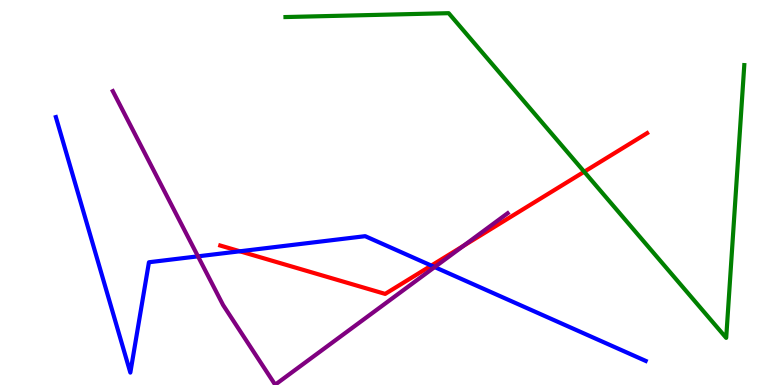[{'lines': ['blue', 'red'], 'intersections': [{'x': 3.09, 'y': 3.47}, {'x': 5.57, 'y': 3.1}]}, {'lines': ['green', 'red'], 'intersections': [{'x': 7.54, 'y': 5.54}]}, {'lines': ['purple', 'red'], 'intersections': [{'x': 5.98, 'y': 3.61}]}, {'lines': ['blue', 'green'], 'intersections': []}, {'lines': ['blue', 'purple'], 'intersections': [{'x': 2.55, 'y': 3.34}, {'x': 5.61, 'y': 3.06}]}, {'lines': ['green', 'purple'], 'intersections': []}]